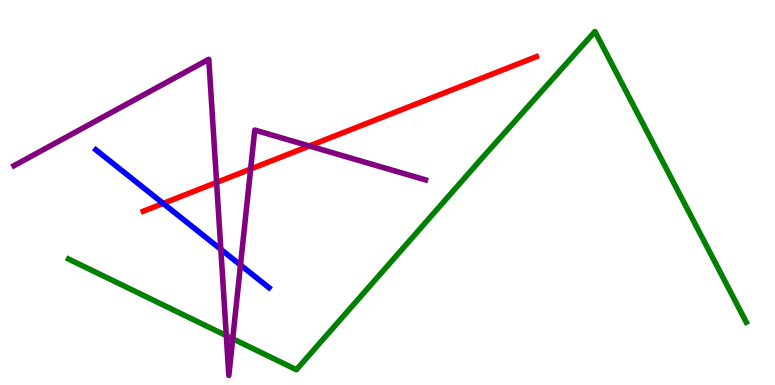[{'lines': ['blue', 'red'], 'intersections': [{'x': 2.11, 'y': 4.72}]}, {'lines': ['green', 'red'], 'intersections': []}, {'lines': ['purple', 'red'], 'intersections': [{'x': 2.79, 'y': 5.26}, {'x': 3.23, 'y': 5.61}, {'x': 3.99, 'y': 6.21}]}, {'lines': ['blue', 'green'], 'intersections': []}, {'lines': ['blue', 'purple'], 'intersections': [{'x': 2.85, 'y': 3.52}, {'x': 3.1, 'y': 3.12}]}, {'lines': ['green', 'purple'], 'intersections': [{'x': 2.92, 'y': 1.28}, {'x': 3.0, 'y': 1.2}]}]